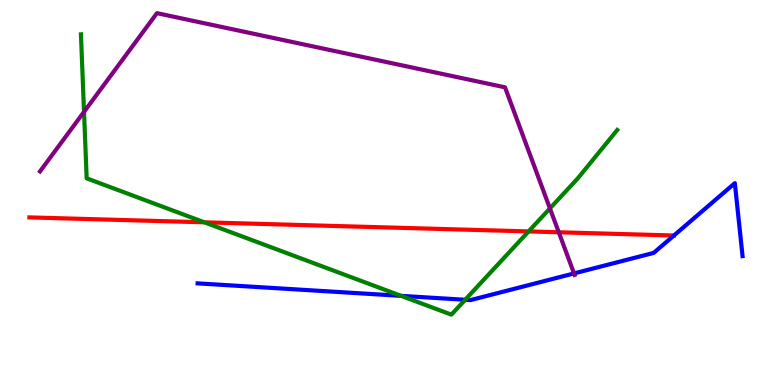[{'lines': ['blue', 'red'], 'intersections': [{'x': 8.7, 'y': 3.88}]}, {'lines': ['green', 'red'], 'intersections': [{'x': 2.64, 'y': 4.23}, {'x': 6.82, 'y': 3.99}]}, {'lines': ['purple', 'red'], 'intersections': [{'x': 7.21, 'y': 3.97}]}, {'lines': ['blue', 'green'], 'intersections': [{'x': 5.18, 'y': 2.32}, {'x': 6.0, 'y': 2.21}]}, {'lines': ['blue', 'purple'], 'intersections': [{'x': 7.41, 'y': 2.9}]}, {'lines': ['green', 'purple'], 'intersections': [{'x': 1.08, 'y': 7.1}, {'x': 7.1, 'y': 4.59}]}]